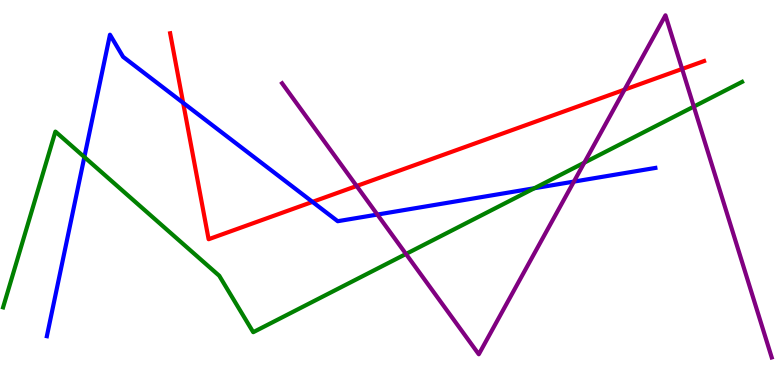[{'lines': ['blue', 'red'], 'intersections': [{'x': 2.36, 'y': 7.33}, {'x': 4.03, 'y': 4.76}]}, {'lines': ['green', 'red'], 'intersections': []}, {'lines': ['purple', 'red'], 'intersections': [{'x': 4.6, 'y': 5.17}, {'x': 8.06, 'y': 7.67}, {'x': 8.8, 'y': 8.21}]}, {'lines': ['blue', 'green'], 'intersections': [{'x': 1.09, 'y': 5.92}, {'x': 6.9, 'y': 5.11}]}, {'lines': ['blue', 'purple'], 'intersections': [{'x': 4.87, 'y': 4.43}, {'x': 7.4, 'y': 5.28}]}, {'lines': ['green', 'purple'], 'intersections': [{'x': 5.24, 'y': 3.4}, {'x': 7.54, 'y': 5.78}, {'x': 8.95, 'y': 7.23}]}]